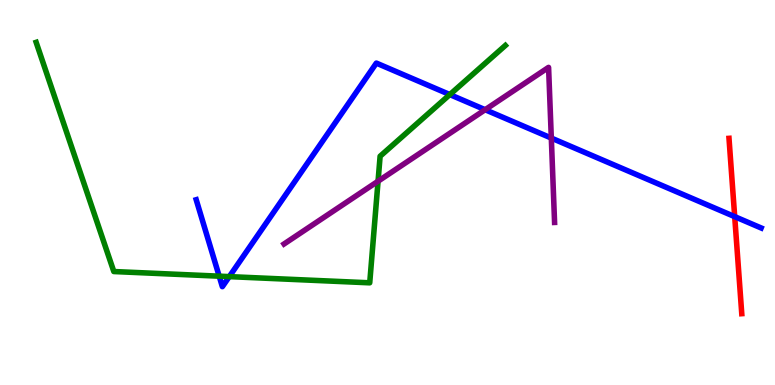[{'lines': ['blue', 'red'], 'intersections': [{'x': 9.48, 'y': 4.37}]}, {'lines': ['green', 'red'], 'intersections': []}, {'lines': ['purple', 'red'], 'intersections': []}, {'lines': ['blue', 'green'], 'intersections': [{'x': 2.83, 'y': 2.83}, {'x': 2.96, 'y': 2.81}, {'x': 5.8, 'y': 7.54}]}, {'lines': ['blue', 'purple'], 'intersections': [{'x': 6.26, 'y': 7.15}, {'x': 7.11, 'y': 6.41}]}, {'lines': ['green', 'purple'], 'intersections': [{'x': 4.88, 'y': 5.29}]}]